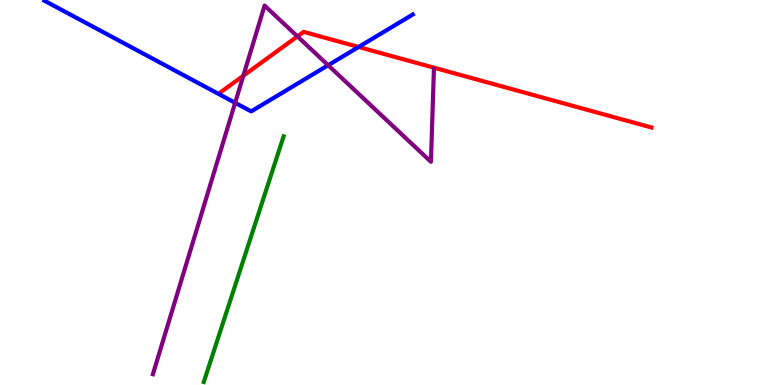[{'lines': ['blue', 'red'], 'intersections': [{'x': 4.63, 'y': 8.78}]}, {'lines': ['green', 'red'], 'intersections': []}, {'lines': ['purple', 'red'], 'intersections': [{'x': 3.14, 'y': 8.03}, {'x': 3.84, 'y': 9.05}]}, {'lines': ['blue', 'green'], 'intersections': []}, {'lines': ['blue', 'purple'], 'intersections': [{'x': 3.03, 'y': 7.33}, {'x': 4.23, 'y': 8.31}]}, {'lines': ['green', 'purple'], 'intersections': []}]